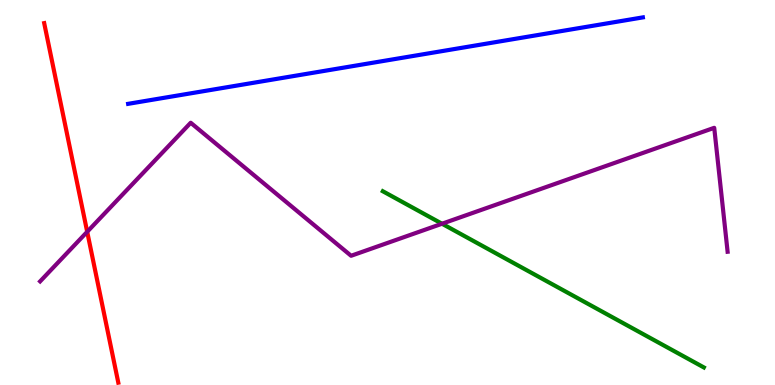[{'lines': ['blue', 'red'], 'intersections': []}, {'lines': ['green', 'red'], 'intersections': []}, {'lines': ['purple', 'red'], 'intersections': [{'x': 1.13, 'y': 3.98}]}, {'lines': ['blue', 'green'], 'intersections': []}, {'lines': ['blue', 'purple'], 'intersections': []}, {'lines': ['green', 'purple'], 'intersections': [{'x': 5.7, 'y': 4.19}]}]